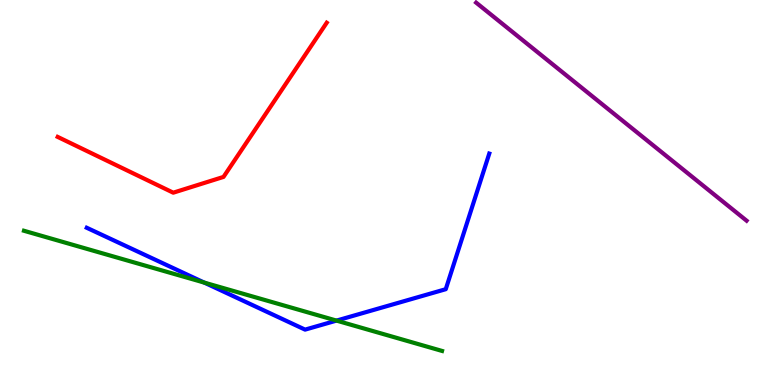[{'lines': ['blue', 'red'], 'intersections': []}, {'lines': ['green', 'red'], 'intersections': []}, {'lines': ['purple', 'red'], 'intersections': []}, {'lines': ['blue', 'green'], 'intersections': [{'x': 2.64, 'y': 2.66}, {'x': 4.34, 'y': 1.67}]}, {'lines': ['blue', 'purple'], 'intersections': []}, {'lines': ['green', 'purple'], 'intersections': []}]